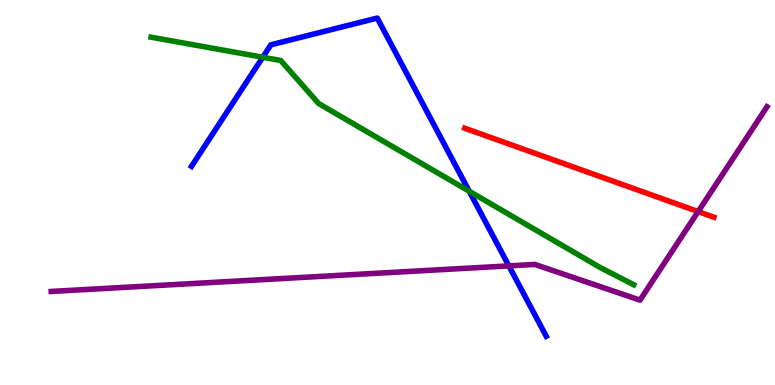[{'lines': ['blue', 'red'], 'intersections': []}, {'lines': ['green', 'red'], 'intersections': []}, {'lines': ['purple', 'red'], 'intersections': [{'x': 9.01, 'y': 4.5}]}, {'lines': ['blue', 'green'], 'intersections': [{'x': 3.39, 'y': 8.51}, {'x': 6.05, 'y': 5.03}]}, {'lines': ['blue', 'purple'], 'intersections': [{'x': 6.57, 'y': 3.09}]}, {'lines': ['green', 'purple'], 'intersections': []}]